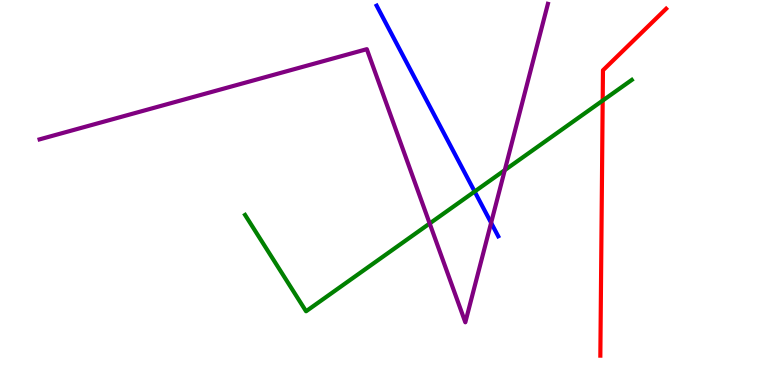[{'lines': ['blue', 'red'], 'intersections': []}, {'lines': ['green', 'red'], 'intersections': [{'x': 7.78, 'y': 7.39}]}, {'lines': ['purple', 'red'], 'intersections': []}, {'lines': ['blue', 'green'], 'intersections': [{'x': 6.12, 'y': 5.03}]}, {'lines': ['blue', 'purple'], 'intersections': [{'x': 6.34, 'y': 4.21}]}, {'lines': ['green', 'purple'], 'intersections': [{'x': 5.54, 'y': 4.2}, {'x': 6.51, 'y': 5.58}]}]